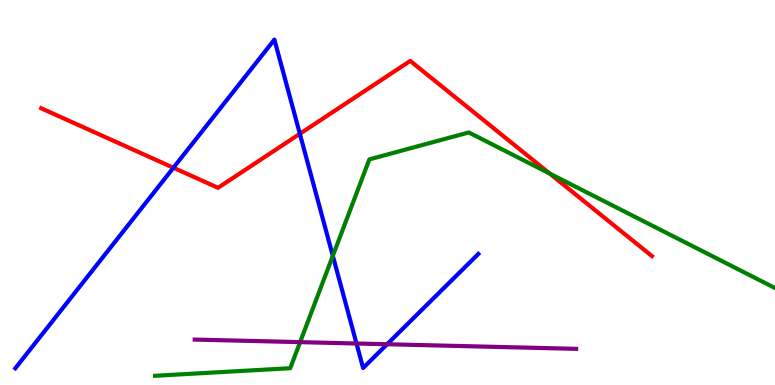[{'lines': ['blue', 'red'], 'intersections': [{'x': 2.24, 'y': 5.64}, {'x': 3.87, 'y': 6.52}]}, {'lines': ['green', 'red'], 'intersections': [{'x': 7.09, 'y': 5.49}]}, {'lines': ['purple', 'red'], 'intersections': []}, {'lines': ['blue', 'green'], 'intersections': [{'x': 4.29, 'y': 3.36}]}, {'lines': ['blue', 'purple'], 'intersections': [{'x': 4.6, 'y': 1.08}, {'x': 4.99, 'y': 1.06}]}, {'lines': ['green', 'purple'], 'intersections': [{'x': 3.87, 'y': 1.11}]}]